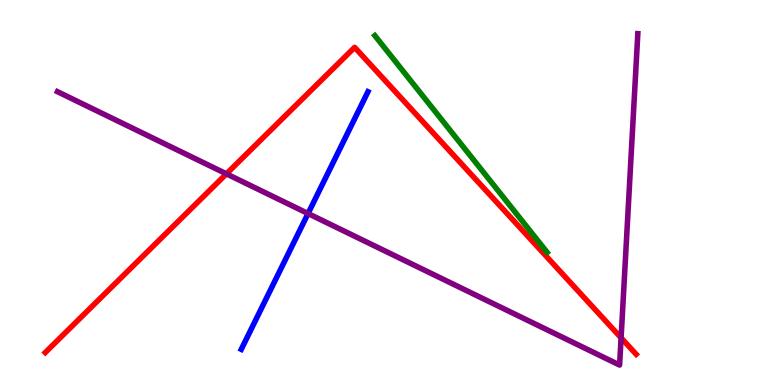[{'lines': ['blue', 'red'], 'intersections': []}, {'lines': ['green', 'red'], 'intersections': []}, {'lines': ['purple', 'red'], 'intersections': [{'x': 2.92, 'y': 5.48}, {'x': 8.01, 'y': 1.22}]}, {'lines': ['blue', 'green'], 'intersections': []}, {'lines': ['blue', 'purple'], 'intersections': [{'x': 3.97, 'y': 4.45}]}, {'lines': ['green', 'purple'], 'intersections': []}]